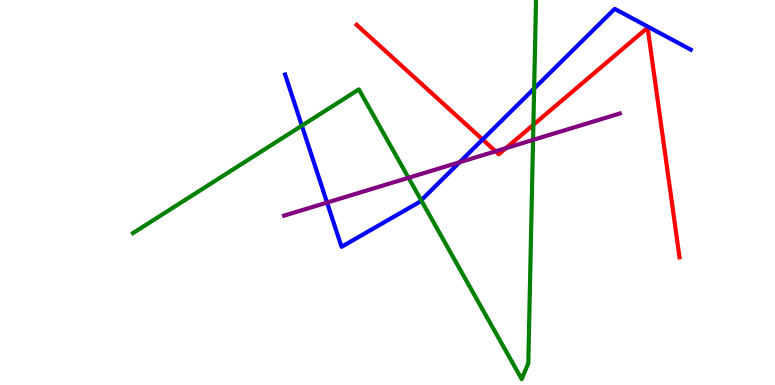[{'lines': ['blue', 'red'], 'intersections': [{'x': 6.23, 'y': 6.38}]}, {'lines': ['green', 'red'], 'intersections': [{'x': 6.88, 'y': 6.76}]}, {'lines': ['purple', 'red'], 'intersections': [{'x': 6.39, 'y': 6.07}, {'x': 6.53, 'y': 6.15}]}, {'lines': ['blue', 'green'], 'intersections': [{'x': 3.89, 'y': 6.74}, {'x': 5.43, 'y': 4.8}, {'x': 6.89, 'y': 7.7}]}, {'lines': ['blue', 'purple'], 'intersections': [{'x': 4.22, 'y': 4.74}, {'x': 5.93, 'y': 5.79}]}, {'lines': ['green', 'purple'], 'intersections': [{'x': 5.27, 'y': 5.38}, {'x': 6.88, 'y': 6.37}]}]